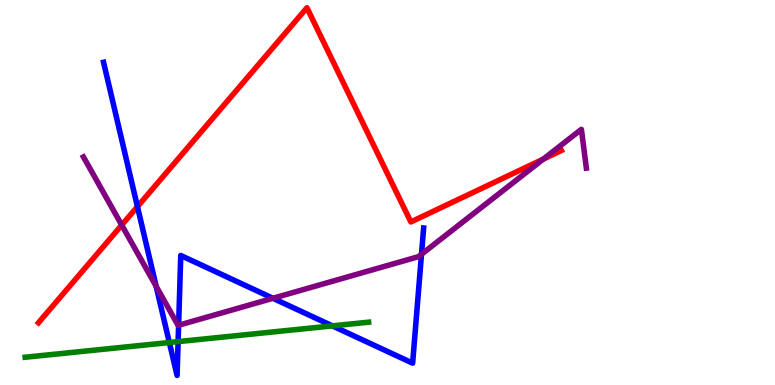[{'lines': ['blue', 'red'], 'intersections': [{'x': 1.77, 'y': 4.63}]}, {'lines': ['green', 'red'], 'intersections': []}, {'lines': ['purple', 'red'], 'intersections': [{'x': 1.57, 'y': 4.15}, {'x': 7.01, 'y': 5.87}]}, {'lines': ['blue', 'green'], 'intersections': [{'x': 2.19, 'y': 1.1}, {'x': 2.3, 'y': 1.13}, {'x': 4.29, 'y': 1.54}]}, {'lines': ['blue', 'purple'], 'intersections': [{'x': 2.01, 'y': 2.56}, {'x': 2.3, 'y': 1.55}, {'x': 3.52, 'y': 2.25}, {'x': 5.44, 'y': 3.4}]}, {'lines': ['green', 'purple'], 'intersections': []}]